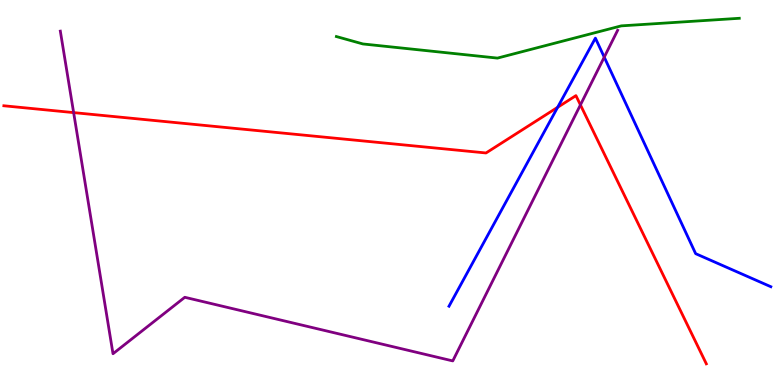[{'lines': ['blue', 'red'], 'intersections': [{'x': 7.2, 'y': 7.21}]}, {'lines': ['green', 'red'], 'intersections': []}, {'lines': ['purple', 'red'], 'intersections': [{'x': 0.95, 'y': 7.08}, {'x': 7.49, 'y': 7.28}]}, {'lines': ['blue', 'green'], 'intersections': []}, {'lines': ['blue', 'purple'], 'intersections': [{'x': 7.8, 'y': 8.52}]}, {'lines': ['green', 'purple'], 'intersections': []}]